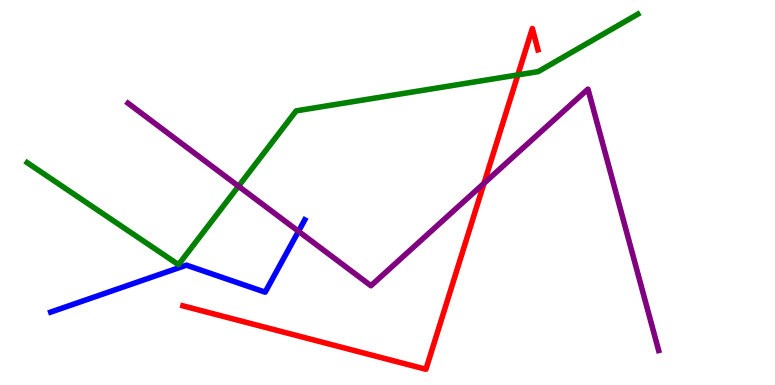[{'lines': ['blue', 'red'], 'intersections': []}, {'lines': ['green', 'red'], 'intersections': [{'x': 6.68, 'y': 8.05}]}, {'lines': ['purple', 'red'], 'intersections': [{'x': 6.25, 'y': 5.24}]}, {'lines': ['blue', 'green'], 'intersections': []}, {'lines': ['blue', 'purple'], 'intersections': [{'x': 3.85, 'y': 3.99}]}, {'lines': ['green', 'purple'], 'intersections': [{'x': 3.08, 'y': 5.16}]}]